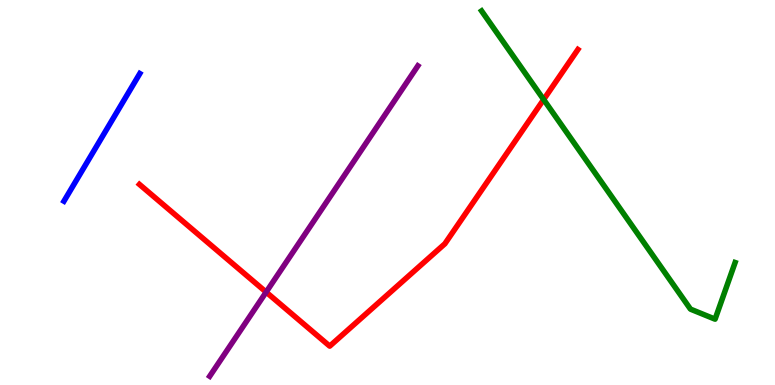[{'lines': ['blue', 'red'], 'intersections': []}, {'lines': ['green', 'red'], 'intersections': [{'x': 7.01, 'y': 7.41}]}, {'lines': ['purple', 'red'], 'intersections': [{'x': 3.43, 'y': 2.41}]}, {'lines': ['blue', 'green'], 'intersections': []}, {'lines': ['blue', 'purple'], 'intersections': []}, {'lines': ['green', 'purple'], 'intersections': []}]